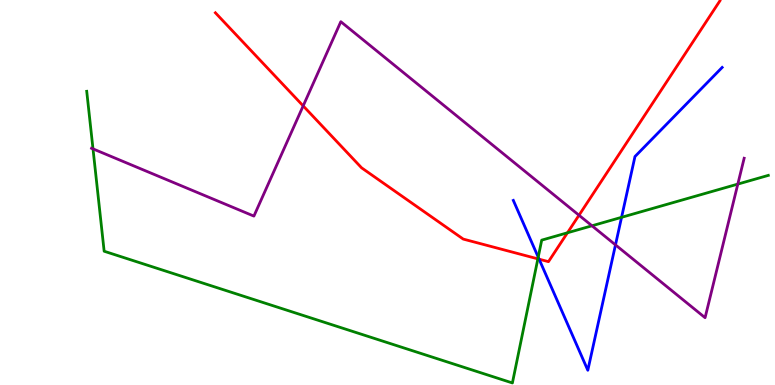[{'lines': ['blue', 'red'], 'intersections': [{'x': 6.96, 'y': 3.27}]}, {'lines': ['green', 'red'], 'intersections': [{'x': 6.94, 'y': 3.28}, {'x': 7.32, 'y': 3.95}]}, {'lines': ['purple', 'red'], 'intersections': [{'x': 3.91, 'y': 7.25}, {'x': 7.47, 'y': 4.41}]}, {'lines': ['blue', 'green'], 'intersections': [{'x': 6.94, 'y': 3.32}, {'x': 8.02, 'y': 4.36}]}, {'lines': ['blue', 'purple'], 'intersections': [{'x': 7.94, 'y': 3.64}]}, {'lines': ['green', 'purple'], 'intersections': [{'x': 1.2, 'y': 6.13}, {'x': 7.64, 'y': 4.14}, {'x': 9.52, 'y': 5.22}]}]